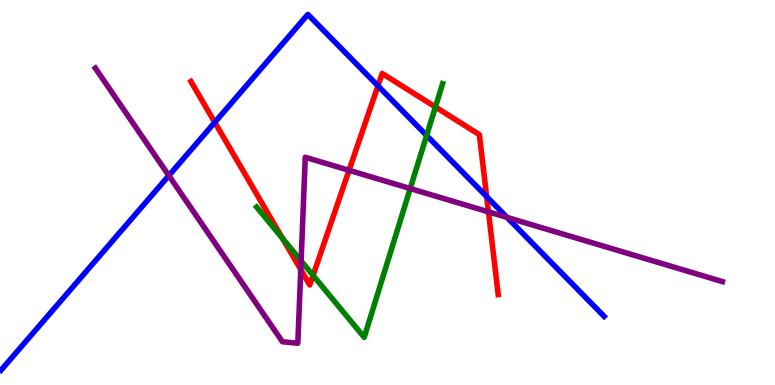[{'lines': ['blue', 'red'], 'intersections': [{'x': 2.77, 'y': 6.82}, {'x': 4.88, 'y': 7.77}, {'x': 6.28, 'y': 4.89}]}, {'lines': ['green', 'red'], 'intersections': [{'x': 3.65, 'y': 3.8}, {'x': 4.04, 'y': 2.85}, {'x': 5.62, 'y': 7.22}]}, {'lines': ['purple', 'red'], 'intersections': [{'x': 3.88, 'y': 3.0}, {'x': 4.5, 'y': 5.58}, {'x': 6.3, 'y': 4.5}]}, {'lines': ['blue', 'green'], 'intersections': [{'x': 5.5, 'y': 6.48}]}, {'lines': ['blue', 'purple'], 'intersections': [{'x': 2.18, 'y': 5.44}, {'x': 6.54, 'y': 4.35}]}, {'lines': ['green', 'purple'], 'intersections': [{'x': 3.89, 'y': 3.22}, {'x': 5.29, 'y': 5.1}]}]